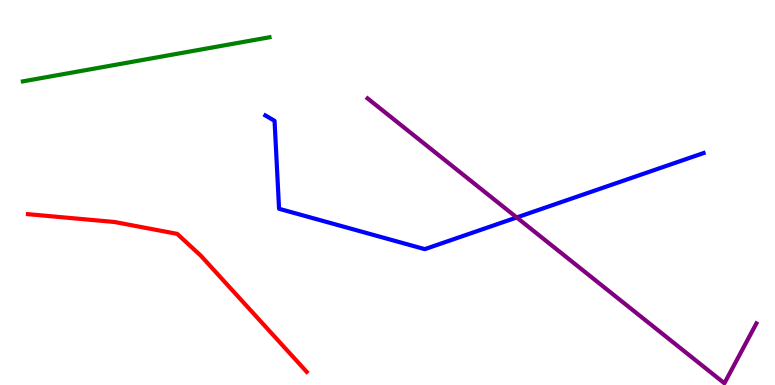[{'lines': ['blue', 'red'], 'intersections': []}, {'lines': ['green', 'red'], 'intersections': []}, {'lines': ['purple', 'red'], 'intersections': []}, {'lines': ['blue', 'green'], 'intersections': []}, {'lines': ['blue', 'purple'], 'intersections': [{'x': 6.67, 'y': 4.35}]}, {'lines': ['green', 'purple'], 'intersections': []}]